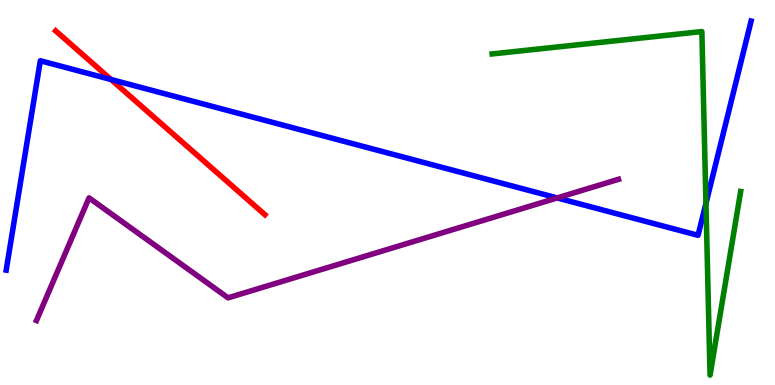[{'lines': ['blue', 'red'], 'intersections': [{'x': 1.43, 'y': 7.93}]}, {'lines': ['green', 'red'], 'intersections': []}, {'lines': ['purple', 'red'], 'intersections': []}, {'lines': ['blue', 'green'], 'intersections': [{'x': 9.11, 'y': 4.72}]}, {'lines': ['blue', 'purple'], 'intersections': [{'x': 7.19, 'y': 4.86}]}, {'lines': ['green', 'purple'], 'intersections': []}]